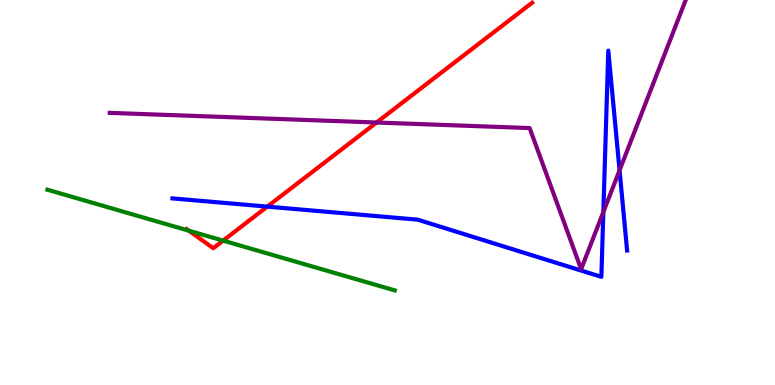[{'lines': ['blue', 'red'], 'intersections': [{'x': 3.45, 'y': 4.63}]}, {'lines': ['green', 'red'], 'intersections': [{'x': 2.44, 'y': 4.01}, {'x': 2.88, 'y': 3.75}]}, {'lines': ['purple', 'red'], 'intersections': [{'x': 4.86, 'y': 6.82}]}, {'lines': ['blue', 'green'], 'intersections': []}, {'lines': ['blue', 'purple'], 'intersections': [{'x': 7.79, 'y': 4.49}, {'x': 7.99, 'y': 5.58}]}, {'lines': ['green', 'purple'], 'intersections': []}]